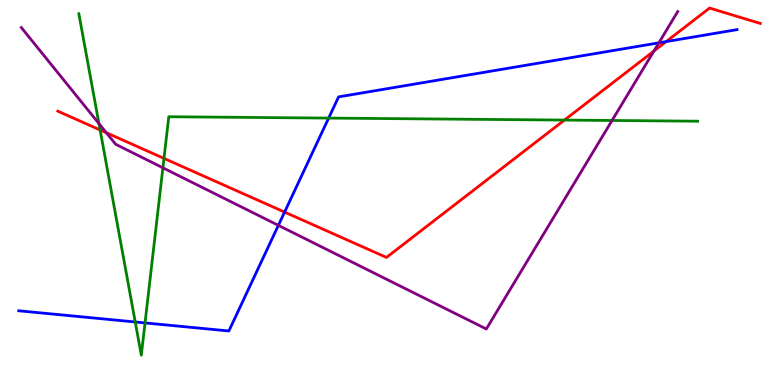[{'lines': ['blue', 'red'], 'intersections': [{'x': 3.67, 'y': 4.49}, {'x': 8.6, 'y': 8.92}]}, {'lines': ['green', 'red'], 'intersections': [{'x': 1.29, 'y': 6.62}, {'x': 2.12, 'y': 5.89}, {'x': 7.28, 'y': 6.88}]}, {'lines': ['purple', 'red'], 'intersections': [{'x': 1.37, 'y': 6.55}, {'x': 8.44, 'y': 8.68}]}, {'lines': ['blue', 'green'], 'intersections': [{'x': 1.75, 'y': 1.64}, {'x': 1.87, 'y': 1.61}, {'x': 4.24, 'y': 6.93}]}, {'lines': ['blue', 'purple'], 'intersections': [{'x': 3.59, 'y': 4.15}, {'x': 8.5, 'y': 8.89}]}, {'lines': ['green', 'purple'], 'intersections': [{'x': 1.28, 'y': 6.79}, {'x': 2.1, 'y': 5.64}, {'x': 7.9, 'y': 6.87}]}]